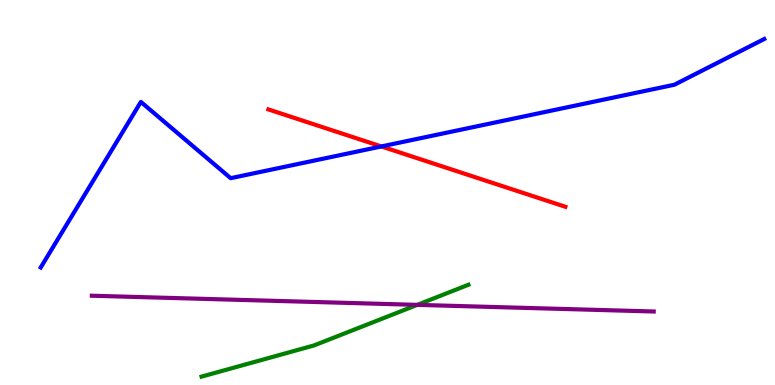[{'lines': ['blue', 'red'], 'intersections': [{'x': 4.92, 'y': 6.2}]}, {'lines': ['green', 'red'], 'intersections': []}, {'lines': ['purple', 'red'], 'intersections': []}, {'lines': ['blue', 'green'], 'intersections': []}, {'lines': ['blue', 'purple'], 'intersections': []}, {'lines': ['green', 'purple'], 'intersections': [{'x': 5.38, 'y': 2.08}]}]